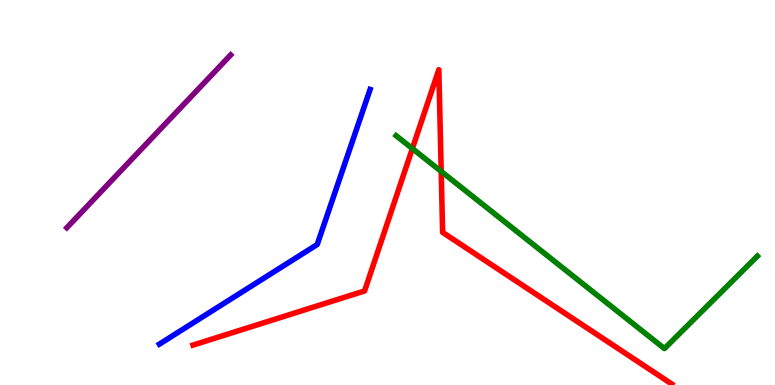[{'lines': ['blue', 'red'], 'intersections': []}, {'lines': ['green', 'red'], 'intersections': [{'x': 5.32, 'y': 6.14}, {'x': 5.69, 'y': 5.55}]}, {'lines': ['purple', 'red'], 'intersections': []}, {'lines': ['blue', 'green'], 'intersections': []}, {'lines': ['blue', 'purple'], 'intersections': []}, {'lines': ['green', 'purple'], 'intersections': []}]